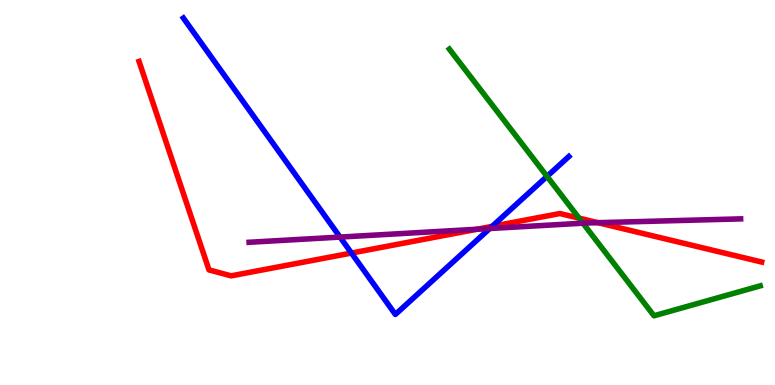[{'lines': ['blue', 'red'], 'intersections': [{'x': 4.53, 'y': 3.43}, {'x': 6.35, 'y': 4.12}]}, {'lines': ['green', 'red'], 'intersections': [{'x': 7.47, 'y': 4.33}]}, {'lines': ['purple', 'red'], 'intersections': [{'x': 6.15, 'y': 4.05}, {'x': 7.72, 'y': 4.22}]}, {'lines': ['blue', 'green'], 'intersections': [{'x': 7.06, 'y': 5.42}]}, {'lines': ['blue', 'purple'], 'intersections': [{'x': 4.39, 'y': 3.84}, {'x': 6.32, 'y': 4.06}]}, {'lines': ['green', 'purple'], 'intersections': [{'x': 7.52, 'y': 4.2}]}]